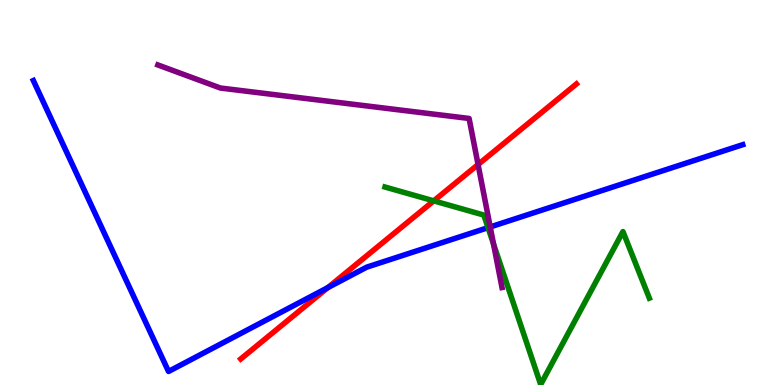[{'lines': ['blue', 'red'], 'intersections': [{'x': 4.23, 'y': 2.53}]}, {'lines': ['green', 'red'], 'intersections': [{'x': 5.6, 'y': 4.78}]}, {'lines': ['purple', 'red'], 'intersections': [{'x': 6.17, 'y': 5.73}]}, {'lines': ['blue', 'green'], 'intersections': [{'x': 6.3, 'y': 4.09}]}, {'lines': ['blue', 'purple'], 'intersections': [{'x': 6.33, 'y': 4.11}]}, {'lines': ['green', 'purple'], 'intersections': [{'x': 6.37, 'y': 3.66}]}]